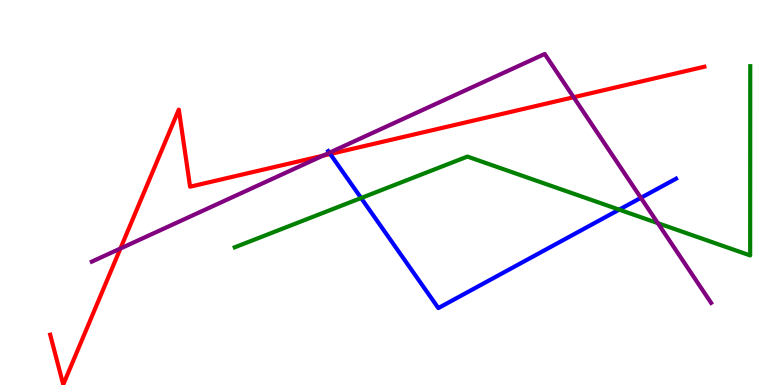[{'lines': ['blue', 'red'], 'intersections': [{'x': 4.26, 'y': 6.0}]}, {'lines': ['green', 'red'], 'intersections': []}, {'lines': ['purple', 'red'], 'intersections': [{'x': 1.55, 'y': 3.54}, {'x': 4.16, 'y': 5.95}, {'x': 7.4, 'y': 7.47}]}, {'lines': ['blue', 'green'], 'intersections': [{'x': 4.66, 'y': 4.86}, {'x': 7.99, 'y': 4.55}]}, {'lines': ['blue', 'purple'], 'intersections': [{'x': 4.25, 'y': 6.03}, {'x': 8.27, 'y': 4.86}]}, {'lines': ['green', 'purple'], 'intersections': [{'x': 8.49, 'y': 4.2}]}]